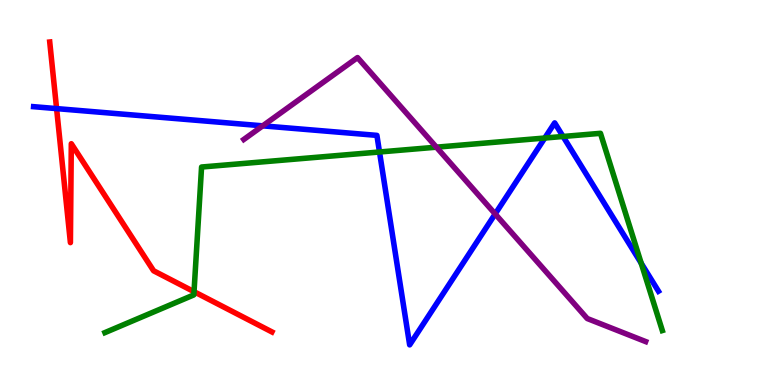[{'lines': ['blue', 'red'], 'intersections': [{'x': 0.73, 'y': 7.18}]}, {'lines': ['green', 'red'], 'intersections': [{'x': 2.5, 'y': 2.42}]}, {'lines': ['purple', 'red'], 'intersections': []}, {'lines': ['blue', 'green'], 'intersections': [{'x': 4.9, 'y': 6.05}, {'x': 7.03, 'y': 6.41}, {'x': 7.27, 'y': 6.46}, {'x': 8.27, 'y': 3.16}]}, {'lines': ['blue', 'purple'], 'intersections': [{'x': 3.39, 'y': 6.73}, {'x': 6.39, 'y': 4.44}]}, {'lines': ['green', 'purple'], 'intersections': [{'x': 5.63, 'y': 6.18}]}]